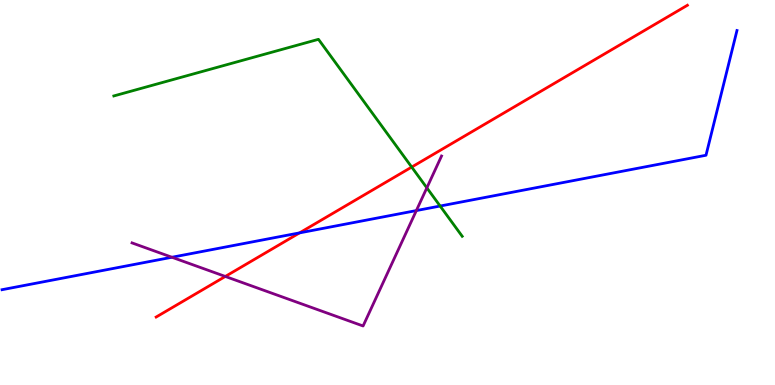[{'lines': ['blue', 'red'], 'intersections': [{'x': 3.87, 'y': 3.95}]}, {'lines': ['green', 'red'], 'intersections': [{'x': 5.31, 'y': 5.66}]}, {'lines': ['purple', 'red'], 'intersections': [{'x': 2.91, 'y': 2.82}]}, {'lines': ['blue', 'green'], 'intersections': [{'x': 5.68, 'y': 4.65}]}, {'lines': ['blue', 'purple'], 'intersections': [{'x': 2.22, 'y': 3.32}, {'x': 5.37, 'y': 4.53}]}, {'lines': ['green', 'purple'], 'intersections': [{'x': 5.51, 'y': 5.12}]}]